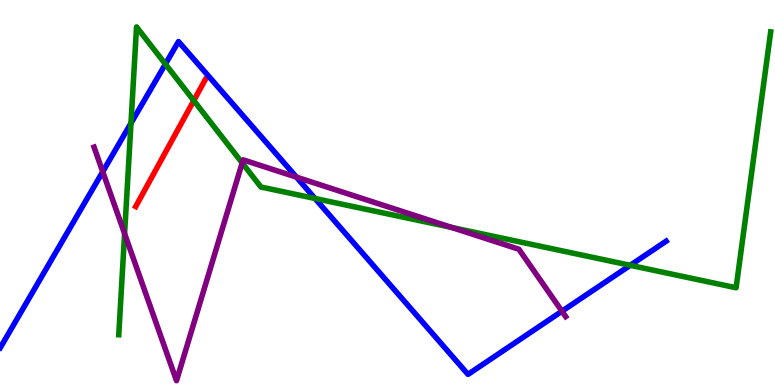[{'lines': ['blue', 'red'], 'intersections': []}, {'lines': ['green', 'red'], 'intersections': [{'x': 2.5, 'y': 7.39}]}, {'lines': ['purple', 'red'], 'intersections': []}, {'lines': ['blue', 'green'], 'intersections': [{'x': 1.69, 'y': 6.8}, {'x': 2.13, 'y': 8.34}, {'x': 4.06, 'y': 4.84}, {'x': 8.13, 'y': 3.11}]}, {'lines': ['blue', 'purple'], 'intersections': [{'x': 1.33, 'y': 5.54}, {'x': 3.82, 'y': 5.4}, {'x': 7.25, 'y': 1.92}]}, {'lines': ['green', 'purple'], 'intersections': [{'x': 1.61, 'y': 3.93}, {'x': 3.13, 'y': 5.77}, {'x': 5.83, 'y': 4.09}]}]